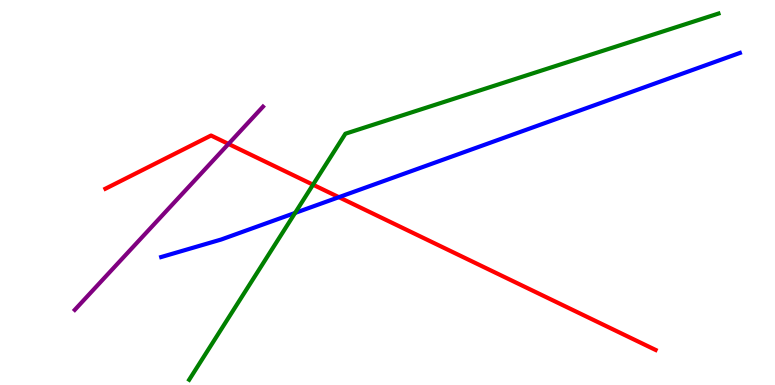[{'lines': ['blue', 'red'], 'intersections': [{'x': 4.37, 'y': 4.88}]}, {'lines': ['green', 'red'], 'intersections': [{'x': 4.04, 'y': 5.2}]}, {'lines': ['purple', 'red'], 'intersections': [{'x': 2.95, 'y': 6.26}]}, {'lines': ['blue', 'green'], 'intersections': [{'x': 3.81, 'y': 4.47}]}, {'lines': ['blue', 'purple'], 'intersections': []}, {'lines': ['green', 'purple'], 'intersections': []}]